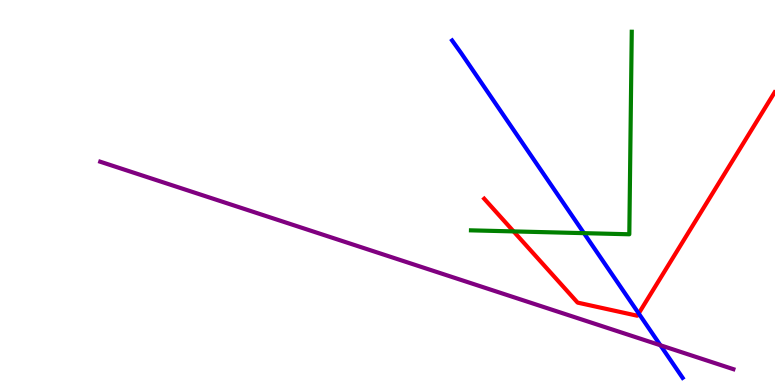[{'lines': ['blue', 'red'], 'intersections': [{'x': 8.24, 'y': 1.86}]}, {'lines': ['green', 'red'], 'intersections': [{'x': 6.63, 'y': 3.99}]}, {'lines': ['purple', 'red'], 'intersections': []}, {'lines': ['blue', 'green'], 'intersections': [{'x': 7.53, 'y': 3.94}]}, {'lines': ['blue', 'purple'], 'intersections': [{'x': 8.52, 'y': 1.03}]}, {'lines': ['green', 'purple'], 'intersections': []}]